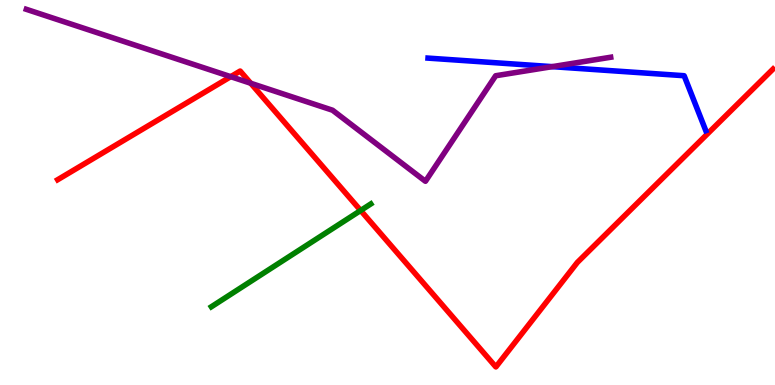[{'lines': ['blue', 'red'], 'intersections': []}, {'lines': ['green', 'red'], 'intersections': [{'x': 4.65, 'y': 4.53}]}, {'lines': ['purple', 'red'], 'intersections': [{'x': 2.98, 'y': 8.01}, {'x': 3.24, 'y': 7.84}]}, {'lines': ['blue', 'green'], 'intersections': []}, {'lines': ['blue', 'purple'], 'intersections': [{'x': 7.13, 'y': 8.27}]}, {'lines': ['green', 'purple'], 'intersections': []}]